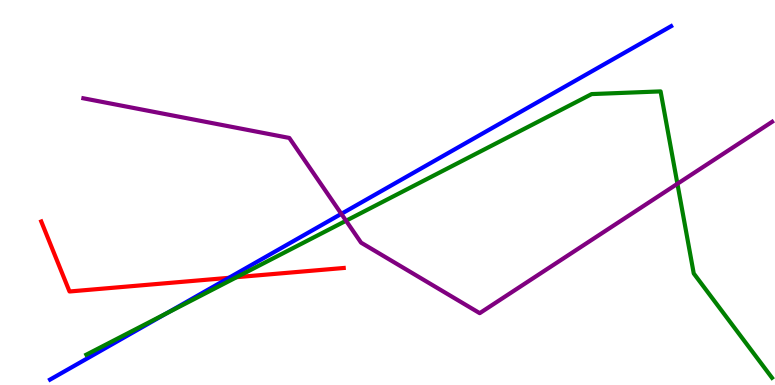[{'lines': ['blue', 'red'], 'intersections': [{'x': 2.95, 'y': 2.78}]}, {'lines': ['green', 'red'], 'intersections': [{'x': 3.05, 'y': 2.8}]}, {'lines': ['purple', 'red'], 'intersections': []}, {'lines': ['blue', 'green'], 'intersections': [{'x': 2.15, 'y': 1.86}]}, {'lines': ['blue', 'purple'], 'intersections': [{'x': 4.4, 'y': 4.45}]}, {'lines': ['green', 'purple'], 'intersections': [{'x': 4.47, 'y': 4.27}, {'x': 8.74, 'y': 5.23}]}]